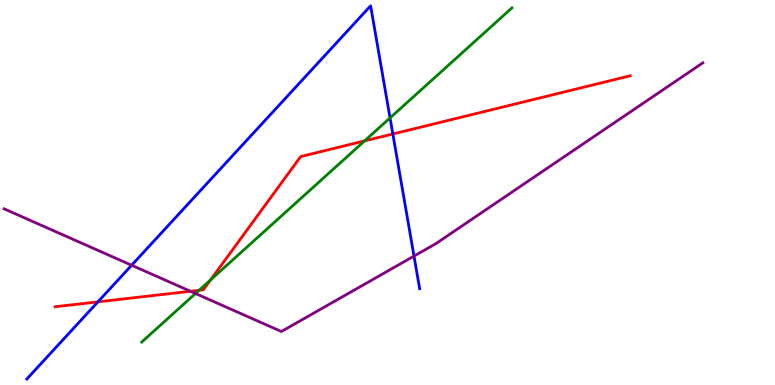[{'lines': ['blue', 'red'], 'intersections': [{'x': 1.26, 'y': 2.16}, {'x': 5.07, 'y': 6.52}]}, {'lines': ['green', 'red'], 'intersections': [{'x': 2.57, 'y': 2.46}, {'x': 2.72, 'y': 2.73}, {'x': 4.7, 'y': 6.34}]}, {'lines': ['purple', 'red'], 'intersections': [{'x': 2.46, 'y': 2.43}]}, {'lines': ['blue', 'green'], 'intersections': [{'x': 5.03, 'y': 6.94}]}, {'lines': ['blue', 'purple'], 'intersections': [{'x': 1.7, 'y': 3.11}, {'x': 5.34, 'y': 3.35}]}, {'lines': ['green', 'purple'], 'intersections': [{'x': 2.52, 'y': 2.38}]}]